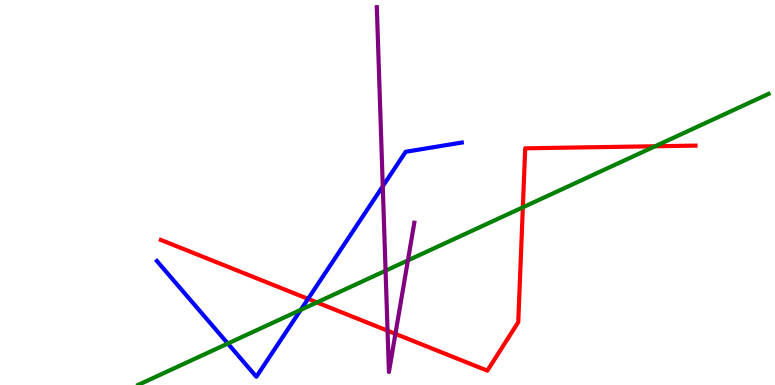[{'lines': ['blue', 'red'], 'intersections': [{'x': 3.97, 'y': 2.24}]}, {'lines': ['green', 'red'], 'intersections': [{'x': 4.09, 'y': 2.15}, {'x': 6.75, 'y': 4.61}, {'x': 8.45, 'y': 6.2}]}, {'lines': ['purple', 'red'], 'intersections': [{'x': 5.0, 'y': 1.41}, {'x': 5.1, 'y': 1.33}]}, {'lines': ['blue', 'green'], 'intersections': [{'x': 2.94, 'y': 1.08}, {'x': 3.88, 'y': 1.95}]}, {'lines': ['blue', 'purple'], 'intersections': [{'x': 4.94, 'y': 5.16}]}, {'lines': ['green', 'purple'], 'intersections': [{'x': 4.98, 'y': 2.97}, {'x': 5.26, 'y': 3.24}]}]